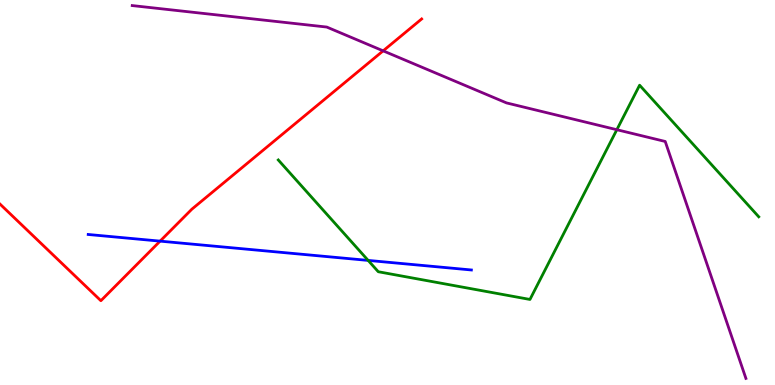[{'lines': ['blue', 'red'], 'intersections': [{'x': 2.07, 'y': 3.74}]}, {'lines': ['green', 'red'], 'intersections': []}, {'lines': ['purple', 'red'], 'intersections': [{'x': 4.94, 'y': 8.68}]}, {'lines': ['blue', 'green'], 'intersections': [{'x': 4.75, 'y': 3.24}]}, {'lines': ['blue', 'purple'], 'intersections': []}, {'lines': ['green', 'purple'], 'intersections': [{'x': 7.96, 'y': 6.63}]}]